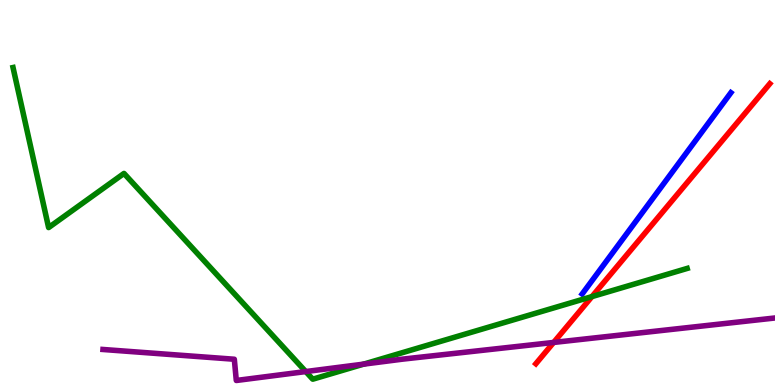[{'lines': ['blue', 'red'], 'intersections': []}, {'lines': ['green', 'red'], 'intersections': [{'x': 7.64, 'y': 2.3}]}, {'lines': ['purple', 'red'], 'intersections': [{'x': 7.14, 'y': 1.11}]}, {'lines': ['blue', 'green'], 'intersections': []}, {'lines': ['blue', 'purple'], 'intersections': []}, {'lines': ['green', 'purple'], 'intersections': [{'x': 3.95, 'y': 0.349}, {'x': 4.69, 'y': 0.542}]}]